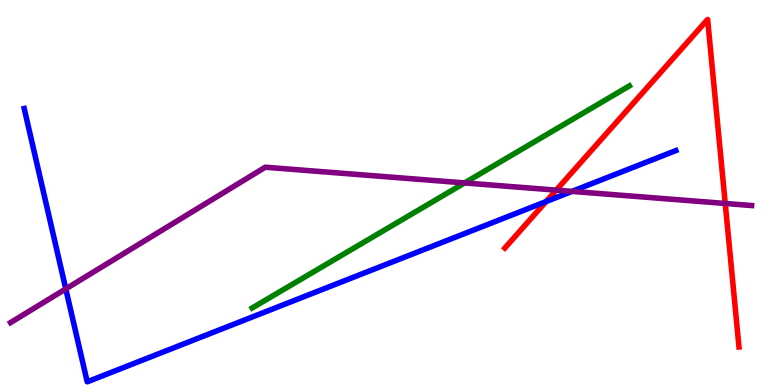[{'lines': ['blue', 'red'], 'intersections': [{'x': 7.05, 'y': 4.76}]}, {'lines': ['green', 'red'], 'intersections': []}, {'lines': ['purple', 'red'], 'intersections': [{'x': 7.18, 'y': 5.06}, {'x': 9.36, 'y': 4.72}]}, {'lines': ['blue', 'green'], 'intersections': []}, {'lines': ['blue', 'purple'], 'intersections': [{'x': 0.849, 'y': 2.5}, {'x': 7.38, 'y': 5.03}]}, {'lines': ['green', 'purple'], 'intersections': [{'x': 5.99, 'y': 5.25}]}]